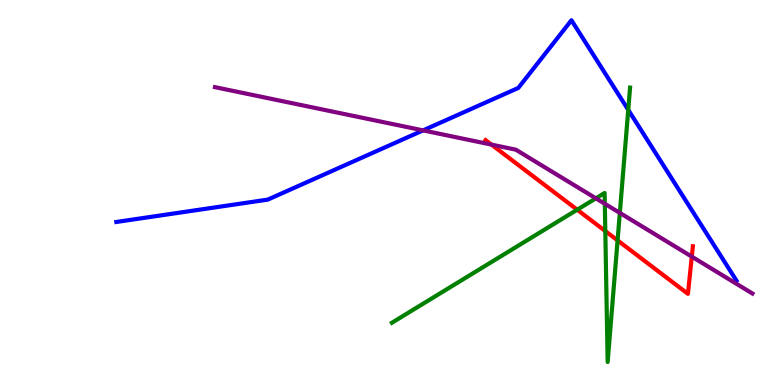[{'lines': ['blue', 'red'], 'intersections': []}, {'lines': ['green', 'red'], 'intersections': [{'x': 7.45, 'y': 4.55}, {'x': 7.81, 'y': 4.0}, {'x': 7.97, 'y': 3.76}]}, {'lines': ['purple', 'red'], 'intersections': [{'x': 6.34, 'y': 6.24}, {'x': 8.93, 'y': 3.33}]}, {'lines': ['blue', 'green'], 'intersections': [{'x': 8.11, 'y': 7.15}]}, {'lines': ['blue', 'purple'], 'intersections': [{'x': 5.46, 'y': 6.61}]}, {'lines': ['green', 'purple'], 'intersections': [{'x': 7.69, 'y': 4.85}, {'x': 7.8, 'y': 4.71}, {'x': 8.0, 'y': 4.47}]}]